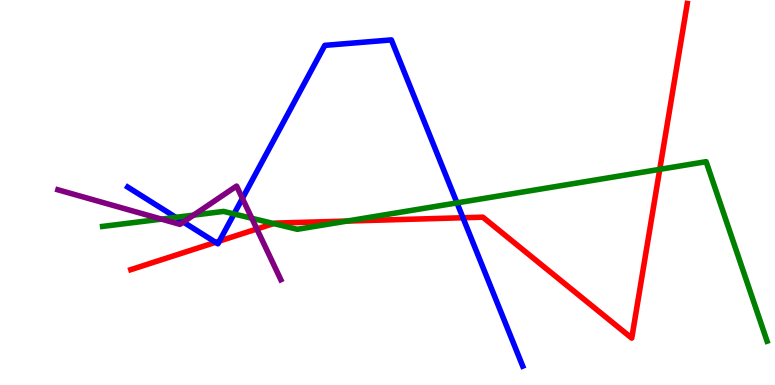[{'lines': ['blue', 'red'], 'intersections': [{'x': 2.78, 'y': 3.71}, {'x': 2.83, 'y': 3.74}, {'x': 5.97, 'y': 4.34}]}, {'lines': ['green', 'red'], 'intersections': [{'x': 3.53, 'y': 4.19}, {'x': 4.48, 'y': 4.26}, {'x': 8.51, 'y': 5.6}]}, {'lines': ['purple', 'red'], 'intersections': [{'x': 3.31, 'y': 4.05}]}, {'lines': ['blue', 'green'], 'intersections': [{'x': 2.27, 'y': 4.35}, {'x': 3.02, 'y': 4.44}, {'x': 5.9, 'y': 4.73}]}, {'lines': ['blue', 'purple'], 'intersections': [{'x': 2.37, 'y': 4.23}, {'x': 3.13, 'y': 4.85}]}, {'lines': ['green', 'purple'], 'intersections': [{'x': 2.08, 'y': 4.31}, {'x': 2.5, 'y': 4.41}, {'x': 3.25, 'y': 4.33}]}]